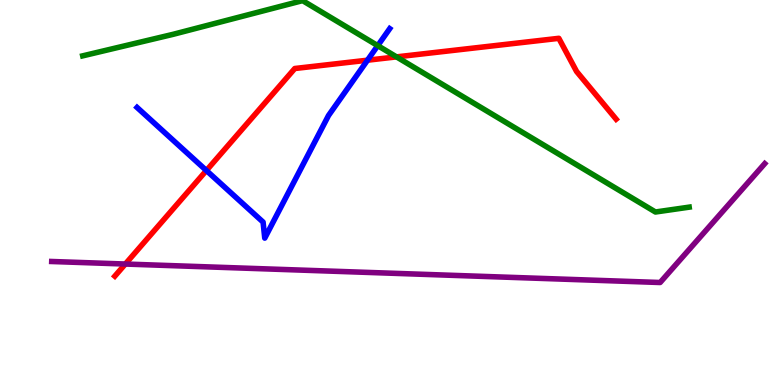[{'lines': ['blue', 'red'], 'intersections': [{'x': 2.66, 'y': 5.57}, {'x': 4.74, 'y': 8.44}]}, {'lines': ['green', 'red'], 'intersections': [{'x': 5.12, 'y': 8.52}]}, {'lines': ['purple', 'red'], 'intersections': [{'x': 1.62, 'y': 3.14}]}, {'lines': ['blue', 'green'], 'intersections': [{'x': 4.87, 'y': 8.81}]}, {'lines': ['blue', 'purple'], 'intersections': []}, {'lines': ['green', 'purple'], 'intersections': []}]